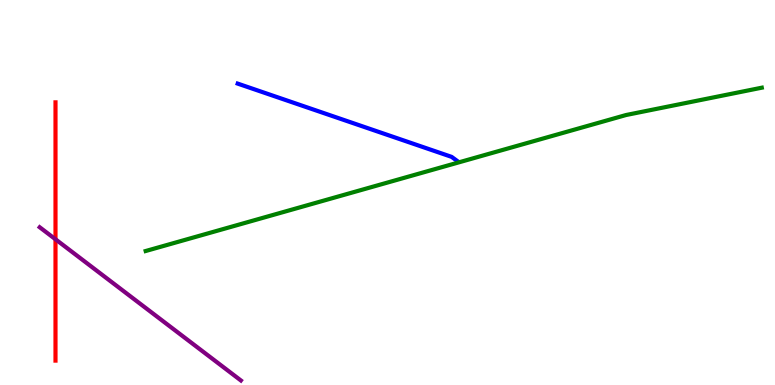[{'lines': ['blue', 'red'], 'intersections': []}, {'lines': ['green', 'red'], 'intersections': []}, {'lines': ['purple', 'red'], 'intersections': [{'x': 0.716, 'y': 3.78}]}, {'lines': ['blue', 'green'], 'intersections': []}, {'lines': ['blue', 'purple'], 'intersections': []}, {'lines': ['green', 'purple'], 'intersections': []}]